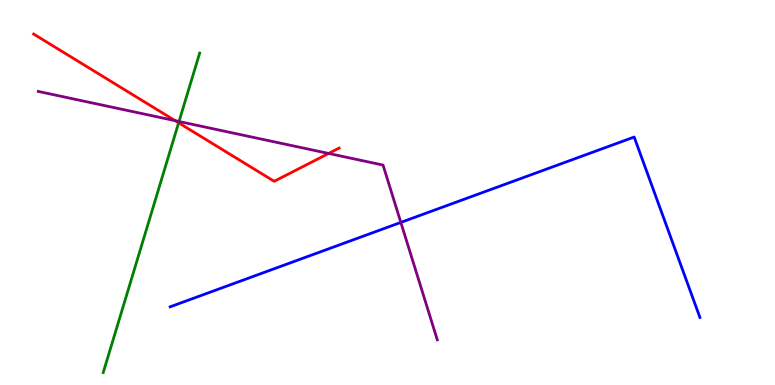[{'lines': ['blue', 'red'], 'intersections': []}, {'lines': ['green', 'red'], 'intersections': [{'x': 2.3, 'y': 6.81}]}, {'lines': ['purple', 'red'], 'intersections': [{'x': 2.26, 'y': 6.87}, {'x': 4.24, 'y': 6.01}]}, {'lines': ['blue', 'green'], 'intersections': []}, {'lines': ['blue', 'purple'], 'intersections': [{'x': 5.17, 'y': 4.22}]}, {'lines': ['green', 'purple'], 'intersections': [{'x': 2.31, 'y': 6.84}]}]